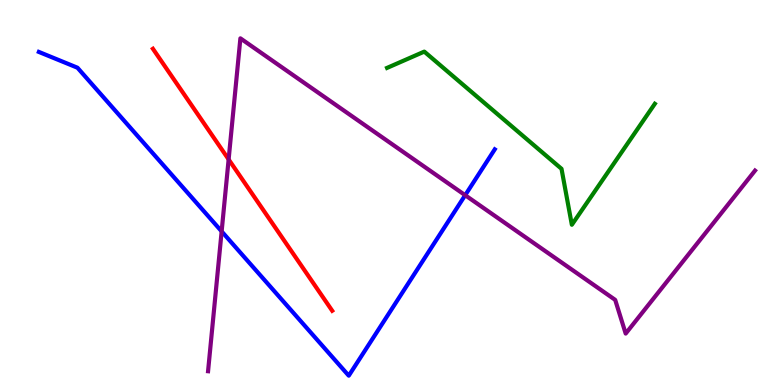[{'lines': ['blue', 'red'], 'intersections': []}, {'lines': ['green', 'red'], 'intersections': []}, {'lines': ['purple', 'red'], 'intersections': [{'x': 2.95, 'y': 5.86}]}, {'lines': ['blue', 'green'], 'intersections': []}, {'lines': ['blue', 'purple'], 'intersections': [{'x': 2.86, 'y': 3.99}, {'x': 6.0, 'y': 4.93}]}, {'lines': ['green', 'purple'], 'intersections': []}]